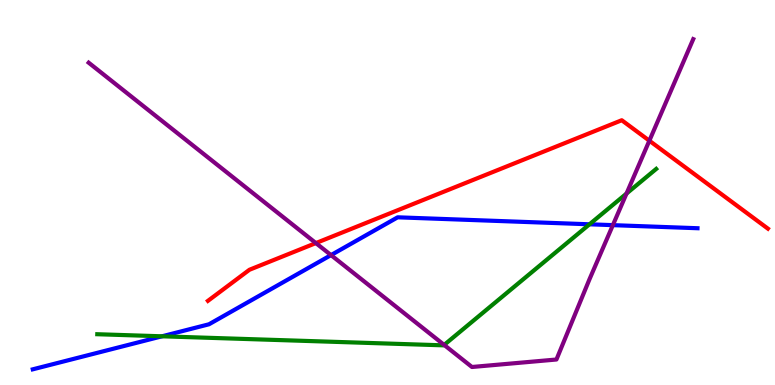[{'lines': ['blue', 'red'], 'intersections': []}, {'lines': ['green', 'red'], 'intersections': []}, {'lines': ['purple', 'red'], 'intersections': [{'x': 4.08, 'y': 3.69}, {'x': 8.38, 'y': 6.35}]}, {'lines': ['blue', 'green'], 'intersections': [{'x': 2.09, 'y': 1.26}, {'x': 7.61, 'y': 4.17}]}, {'lines': ['blue', 'purple'], 'intersections': [{'x': 4.27, 'y': 3.37}, {'x': 7.91, 'y': 4.15}]}, {'lines': ['green', 'purple'], 'intersections': [{'x': 5.73, 'y': 1.04}, {'x': 8.08, 'y': 4.97}]}]